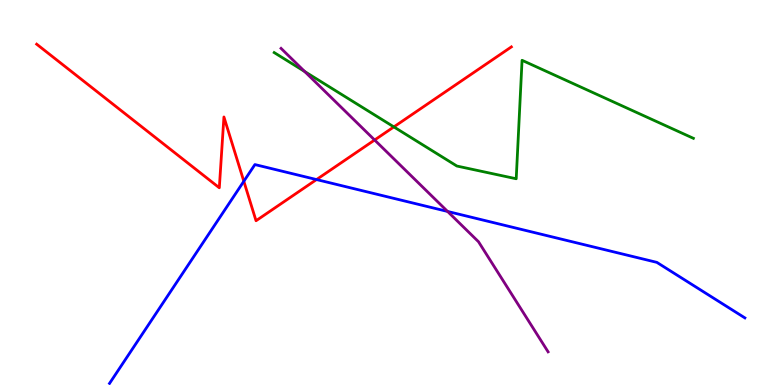[{'lines': ['blue', 'red'], 'intersections': [{'x': 3.15, 'y': 5.29}, {'x': 4.08, 'y': 5.34}]}, {'lines': ['green', 'red'], 'intersections': [{'x': 5.08, 'y': 6.7}]}, {'lines': ['purple', 'red'], 'intersections': [{'x': 4.83, 'y': 6.36}]}, {'lines': ['blue', 'green'], 'intersections': []}, {'lines': ['blue', 'purple'], 'intersections': [{'x': 5.78, 'y': 4.51}]}, {'lines': ['green', 'purple'], 'intersections': [{'x': 3.93, 'y': 8.14}]}]